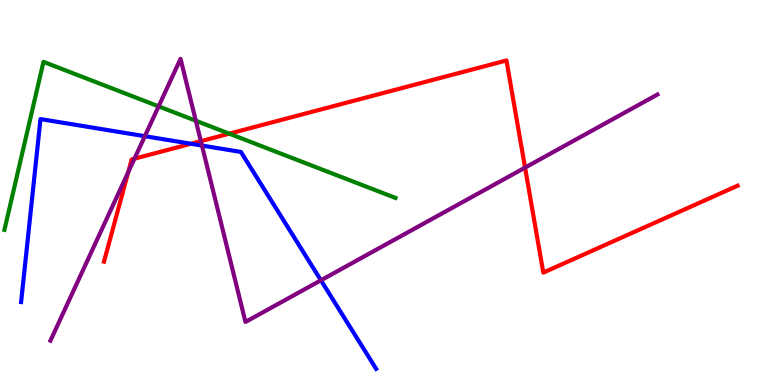[{'lines': ['blue', 'red'], 'intersections': [{'x': 2.46, 'y': 6.27}]}, {'lines': ['green', 'red'], 'intersections': [{'x': 2.96, 'y': 6.53}]}, {'lines': ['purple', 'red'], 'intersections': [{'x': 1.65, 'y': 5.53}, {'x': 1.73, 'y': 5.88}, {'x': 2.59, 'y': 6.33}, {'x': 6.77, 'y': 5.65}]}, {'lines': ['blue', 'green'], 'intersections': []}, {'lines': ['blue', 'purple'], 'intersections': [{'x': 1.87, 'y': 6.46}, {'x': 2.61, 'y': 6.22}, {'x': 4.14, 'y': 2.72}]}, {'lines': ['green', 'purple'], 'intersections': [{'x': 2.05, 'y': 7.24}, {'x': 2.53, 'y': 6.86}]}]